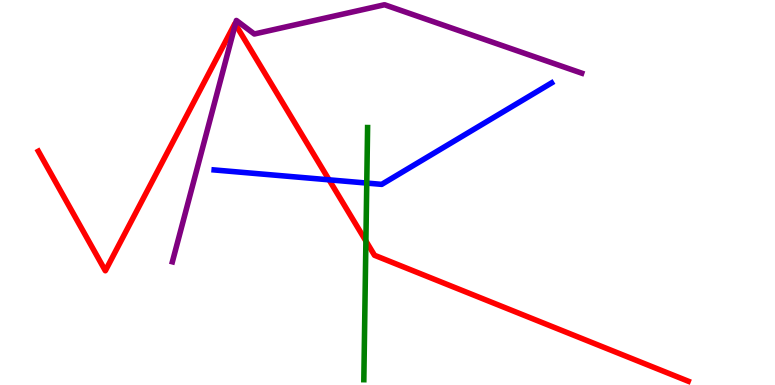[{'lines': ['blue', 'red'], 'intersections': [{'x': 4.25, 'y': 5.33}]}, {'lines': ['green', 'red'], 'intersections': [{'x': 4.72, 'y': 3.74}]}, {'lines': ['purple', 'red'], 'intersections': [{'x': 3.04, 'y': 9.37}]}, {'lines': ['blue', 'green'], 'intersections': [{'x': 4.73, 'y': 5.24}]}, {'lines': ['blue', 'purple'], 'intersections': []}, {'lines': ['green', 'purple'], 'intersections': []}]